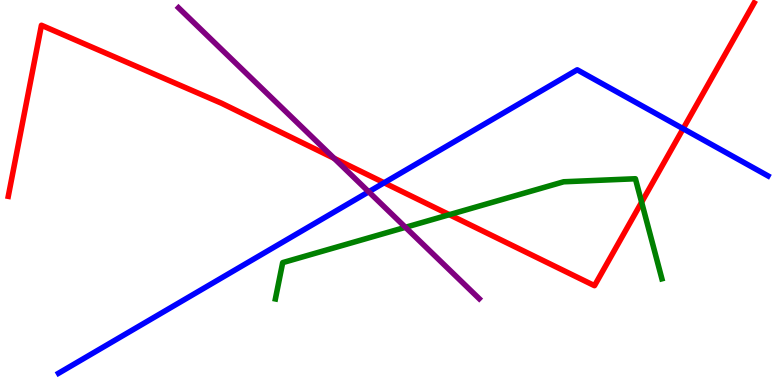[{'lines': ['blue', 'red'], 'intersections': [{'x': 4.96, 'y': 5.25}, {'x': 8.81, 'y': 6.66}]}, {'lines': ['green', 'red'], 'intersections': [{'x': 5.8, 'y': 4.42}, {'x': 8.28, 'y': 4.75}]}, {'lines': ['purple', 'red'], 'intersections': [{'x': 4.31, 'y': 5.89}]}, {'lines': ['blue', 'green'], 'intersections': []}, {'lines': ['blue', 'purple'], 'intersections': [{'x': 4.76, 'y': 5.02}]}, {'lines': ['green', 'purple'], 'intersections': [{'x': 5.23, 'y': 4.1}]}]